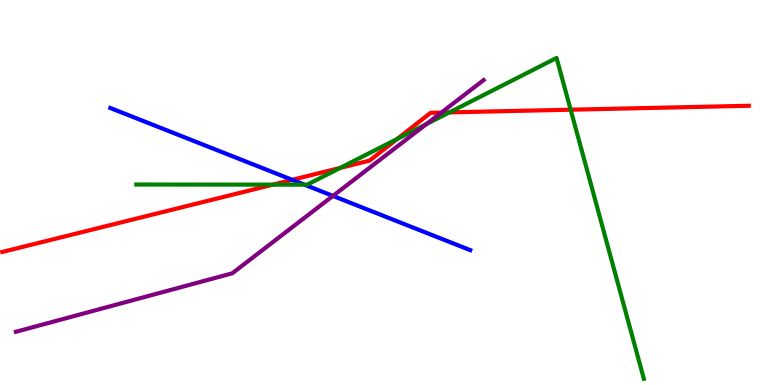[{'lines': ['blue', 'red'], 'intersections': [{'x': 3.77, 'y': 5.33}]}, {'lines': ['green', 'red'], 'intersections': [{'x': 3.52, 'y': 5.2}, {'x': 4.39, 'y': 5.64}, {'x': 5.13, 'y': 6.39}, {'x': 5.8, 'y': 7.08}, {'x': 7.36, 'y': 7.15}]}, {'lines': ['purple', 'red'], 'intersections': [{'x': 5.7, 'y': 7.08}]}, {'lines': ['blue', 'green'], 'intersections': [{'x': 3.93, 'y': 5.2}]}, {'lines': ['blue', 'purple'], 'intersections': [{'x': 4.3, 'y': 4.91}]}, {'lines': ['green', 'purple'], 'intersections': [{'x': 5.5, 'y': 6.78}]}]